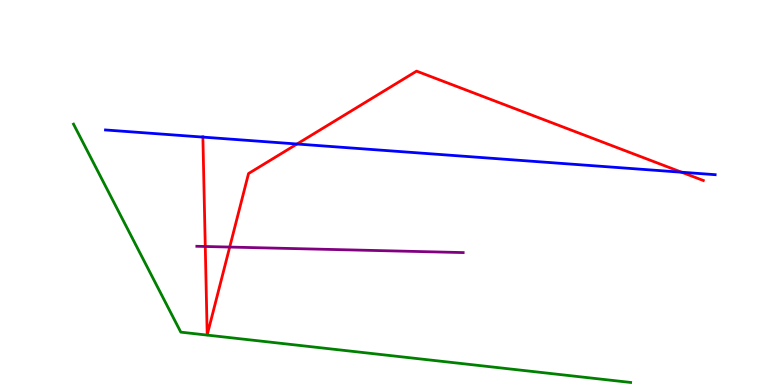[{'lines': ['blue', 'red'], 'intersections': [{'x': 2.62, 'y': 6.44}, {'x': 3.83, 'y': 6.26}, {'x': 8.8, 'y': 5.53}]}, {'lines': ['green', 'red'], 'intersections': []}, {'lines': ['purple', 'red'], 'intersections': [{'x': 2.65, 'y': 3.6}, {'x': 2.96, 'y': 3.58}]}, {'lines': ['blue', 'green'], 'intersections': []}, {'lines': ['blue', 'purple'], 'intersections': []}, {'lines': ['green', 'purple'], 'intersections': []}]